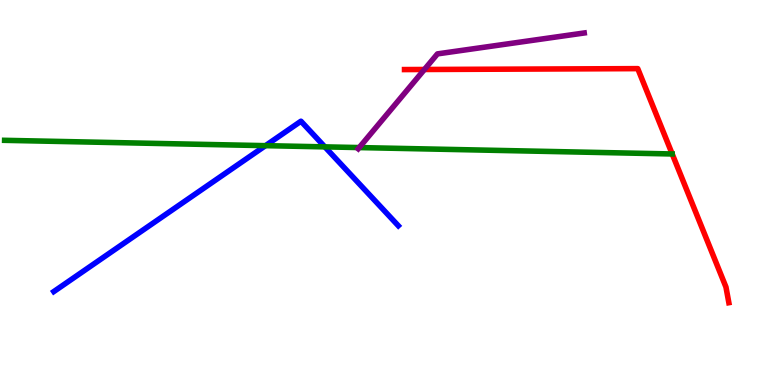[{'lines': ['blue', 'red'], 'intersections': []}, {'lines': ['green', 'red'], 'intersections': []}, {'lines': ['purple', 'red'], 'intersections': [{'x': 5.48, 'y': 8.2}]}, {'lines': ['blue', 'green'], 'intersections': [{'x': 3.43, 'y': 6.22}, {'x': 4.19, 'y': 6.19}]}, {'lines': ['blue', 'purple'], 'intersections': []}, {'lines': ['green', 'purple'], 'intersections': [{'x': 4.63, 'y': 6.17}]}]